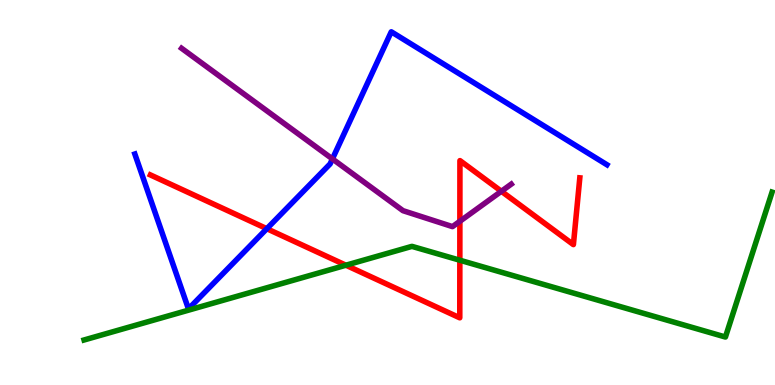[{'lines': ['blue', 'red'], 'intersections': [{'x': 3.44, 'y': 4.06}]}, {'lines': ['green', 'red'], 'intersections': [{'x': 4.46, 'y': 3.11}, {'x': 5.93, 'y': 3.24}]}, {'lines': ['purple', 'red'], 'intersections': [{'x': 5.93, 'y': 4.25}, {'x': 6.47, 'y': 5.03}]}, {'lines': ['blue', 'green'], 'intersections': []}, {'lines': ['blue', 'purple'], 'intersections': [{'x': 4.29, 'y': 5.87}]}, {'lines': ['green', 'purple'], 'intersections': []}]